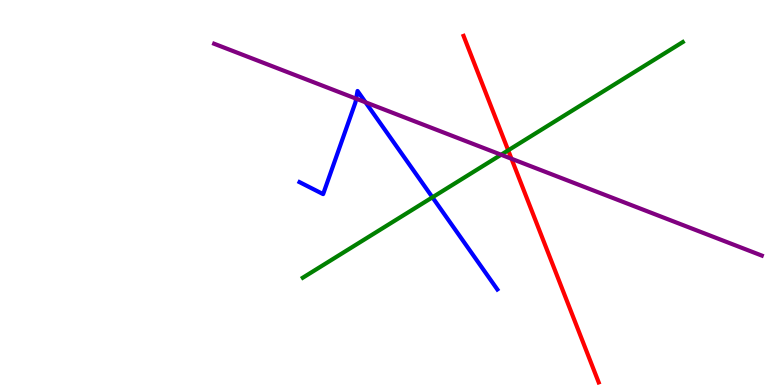[{'lines': ['blue', 'red'], 'intersections': []}, {'lines': ['green', 'red'], 'intersections': [{'x': 6.56, 'y': 6.1}]}, {'lines': ['purple', 'red'], 'intersections': [{'x': 6.6, 'y': 5.88}]}, {'lines': ['blue', 'green'], 'intersections': [{'x': 5.58, 'y': 4.88}]}, {'lines': ['blue', 'purple'], 'intersections': [{'x': 4.6, 'y': 7.44}, {'x': 4.72, 'y': 7.34}]}, {'lines': ['green', 'purple'], 'intersections': [{'x': 6.47, 'y': 5.98}]}]